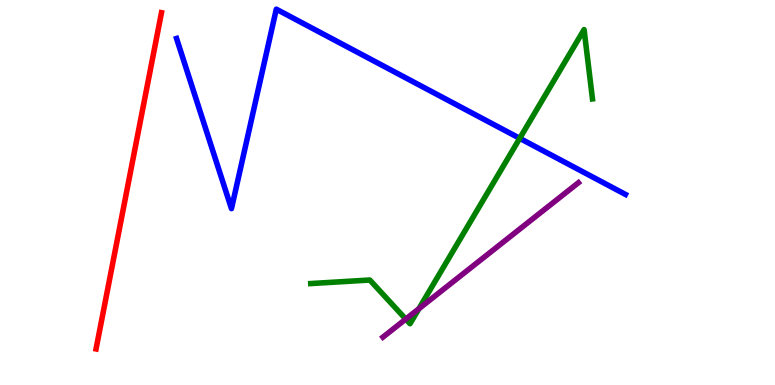[{'lines': ['blue', 'red'], 'intersections': []}, {'lines': ['green', 'red'], 'intersections': []}, {'lines': ['purple', 'red'], 'intersections': []}, {'lines': ['blue', 'green'], 'intersections': [{'x': 6.71, 'y': 6.41}]}, {'lines': ['blue', 'purple'], 'intersections': []}, {'lines': ['green', 'purple'], 'intersections': [{'x': 5.24, 'y': 1.71}, {'x': 5.41, 'y': 1.98}]}]